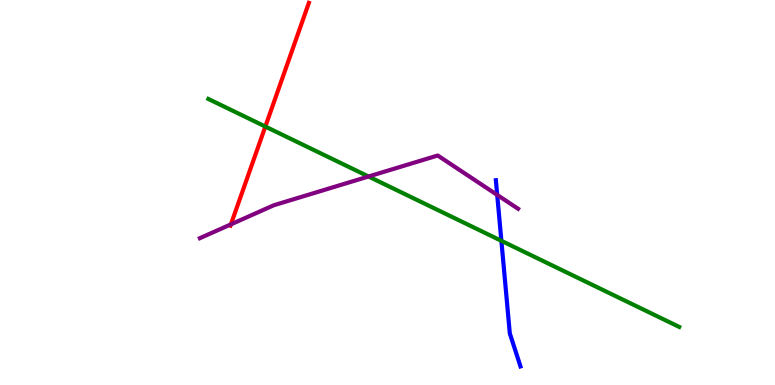[{'lines': ['blue', 'red'], 'intersections': []}, {'lines': ['green', 'red'], 'intersections': [{'x': 3.42, 'y': 6.71}]}, {'lines': ['purple', 'red'], 'intersections': [{'x': 2.98, 'y': 4.17}]}, {'lines': ['blue', 'green'], 'intersections': [{'x': 6.47, 'y': 3.74}]}, {'lines': ['blue', 'purple'], 'intersections': [{'x': 6.42, 'y': 4.94}]}, {'lines': ['green', 'purple'], 'intersections': [{'x': 4.76, 'y': 5.42}]}]